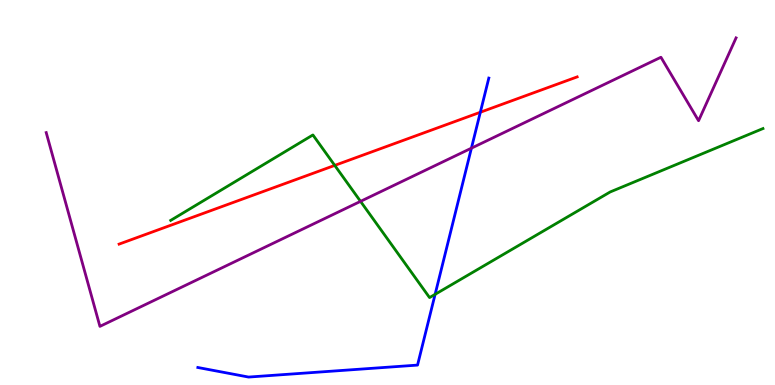[{'lines': ['blue', 'red'], 'intersections': [{'x': 6.2, 'y': 7.08}]}, {'lines': ['green', 'red'], 'intersections': [{'x': 4.32, 'y': 5.7}]}, {'lines': ['purple', 'red'], 'intersections': []}, {'lines': ['blue', 'green'], 'intersections': [{'x': 5.61, 'y': 2.36}]}, {'lines': ['blue', 'purple'], 'intersections': [{'x': 6.08, 'y': 6.15}]}, {'lines': ['green', 'purple'], 'intersections': [{'x': 4.65, 'y': 4.77}]}]